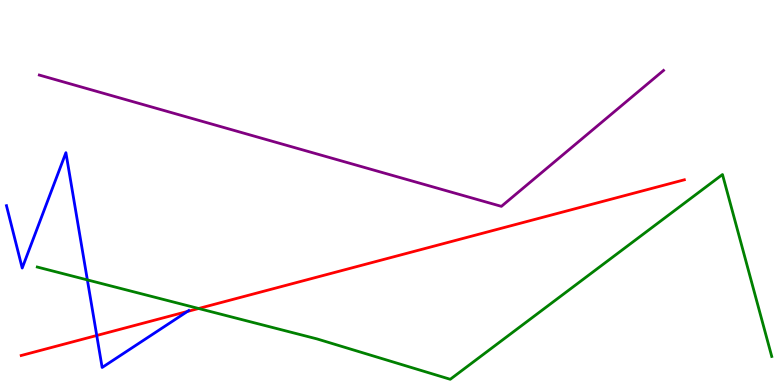[{'lines': ['blue', 'red'], 'intersections': [{'x': 1.25, 'y': 1.29}, {'x': 2.42, 'y': 1.91}]}, {'lines': ['green', 'red'], 'intersections': [{'x': 2.56, 'y': 1.99}]}, {'lines': ['purple', 'red'], 'intersections': []}, {'lines': ['blue', 'green'], 'intersections': [{'x': 1.13, 'y': 2.73}]}, {'lines': ['blue', 'purple'], 'intersections': []}, {'lines': ['green', 'purple'], 'intersections': []}]